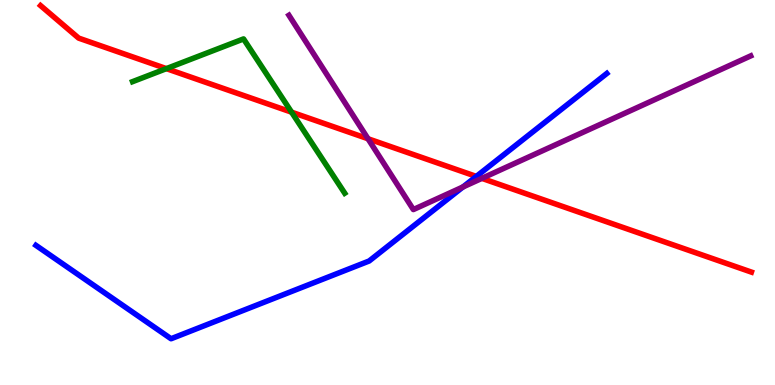[{'lines': ['blue', 'red'], 'intersections': [{'x': 6.15, 'y': 5.42}]}, {'lines': ['green', 'red'], 'intersections': [{'x': 2.15, 'y': 8.22}, {'x': 3.76, 'y': 7.09}]}, {'lines': ['purple', 'red'], 'intersections': [{'x': 4.75, 'y': 6.4}, {'x': 6.22, 'y': 5.37}]}, {'lines': ['blue', 'green'], 'intersections': []}, {'lines': ['blue', 'purple'], 'intersections': [{'x': 5.97, 'y': 5.14}]}, {'lines': ['green', 'purple'], 'intersections': []}]